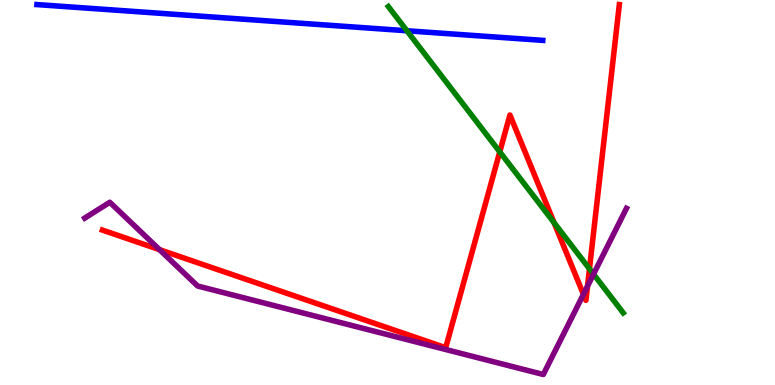[{'lines': ['blue', 'red'], 'intersections': []}, {'lines': ['green', 'red'], 'intersections': [{'x': 6.45, 'y': 6.06}, {'x': 7.15, 'y': 4.21}, {'x': 7.61, 'y': 3.02}]}, {'lines': ['purple', 'red'], 'intersections': [{'x': 2.06, 'y': 3.52}, {'x': 7.53, 'y': 2.36}, {'x': 7.58, 'y': 2.57}]}, {'lines': ['blue', 'green'], 'intersections': [{'x': 5.25, 'y': 9.2}]}, {'lines': ['blue', 'purple'], 'intersections': []}, {'lines': ['green', 'purple'], 'intersections': [{'x': 7.66, 'y': 2.88}]}]